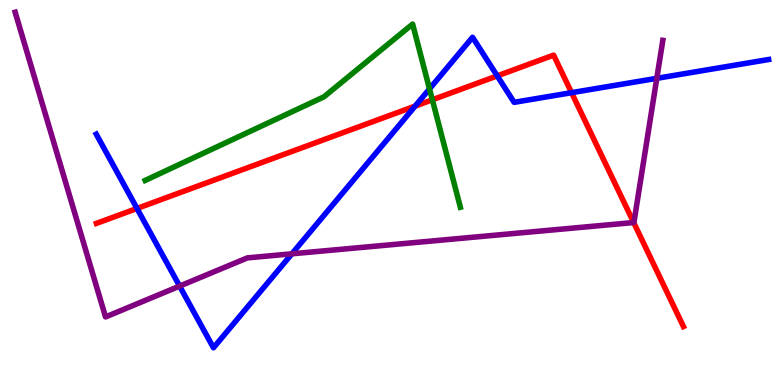[{'lines': ['blue', 'red'], 'intersections': [{'x': 1.77, 'y': 4.59}, {'x': 5.36, 'y': 7.24}, {'x': 6.42, 'y': 8.03}, {'x': 7.37, 'y': 7.59}]}, {'lines': ['green', 'red'], 'intersections': [{'x': 5.58, 'y': 7.41}]}, {'lines': ['purple', 'red'], 'intersections': [{'x': 8.18, 'y': 4.22}]}, {'lines': ['blue', 'green'], 'intersections': [{'x': 5.54, 'y': 7.69}]}, {'lines': ['blue', 'purple'], 'intersections': [{'x': 2.32, 'y': 2.57}, {'x': 3.77, 'y': 3.41}, {'x': 8.47, 'y': 7.97}]}, {'lines': ['green', 'purple'], 'intersections': []}]